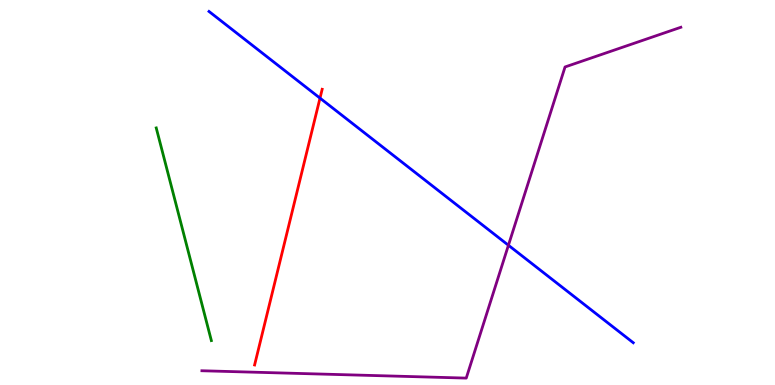[{'lines': ['blue', 'red'], 'intersections': [{'x': 4.13, 'y': 7.45}]}, {'lines': ['green', 'red'], 'intersections': []}, {'lines': ['purple', 'red'], 'intersections': []}, {'lines': ['blue', 'green'], 'intersections': []}, {'lines': ['blue', 'purple'], 'intersections': [{'x': 6.56, 'y': 3.63}]}, {'lines': ['green', 'purple'], 'intersections': []}]